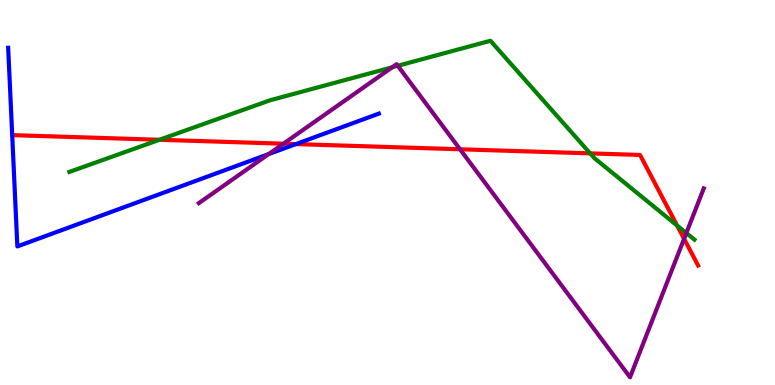[{'lines': ['blue', 'red'], 'intersections': [{'x': 3.82, 'y': 6.26}]}, {'lines': ['green', 'red'], 'intersections': [{'x': 2.06, 'y': 6.37}, {'x': 7.62, 'y': 6.02}, {'x': 8.74, 'y': 4.14}]}, {'lines': ['purple', 'red'], 'intersections': [{'x': 3.66, 'y': 6.27}, {'x': 5.94, 'y': 6.12}, {'x': 8.83, 'y': 3.8}]}, {'lines': ['blue', 'green'], 'intersections': []}, {'lines': ['blue', 'purple'], 'intersections': [{'x': 3.47, 'y': 6.0}]}, {'lines': ['green', 'purple'], 'intersections': [{'x': 5.06, 'y': 8.25}, {'x': 5.13, 'y': 8.29}, {'x': 8.86, 'y': 3.95}]}]